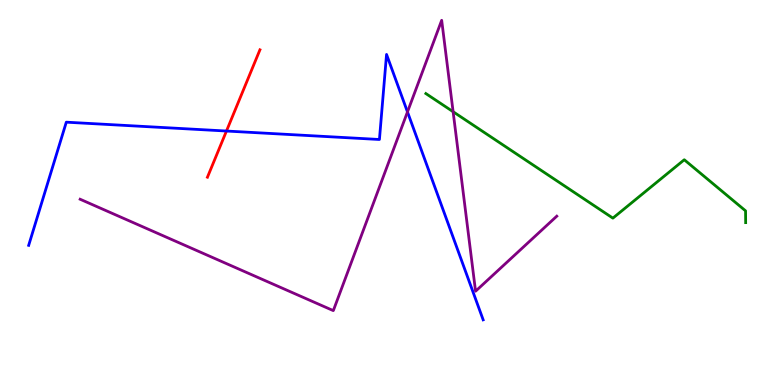[{'lines': ['blue', 'red'], 'intersections': [{'x': 2.92, 'y': 6.6}]}, {'lines': ['green', 'red'], 'intersections': []}, {'lines': ['purple', 'red'], 'intersections': []}, {'lines': ['blue', 'green'], 'intersections': []}, {'lines': ['blue', 'purple'], 'intersections': [{'x': 5.26, 'y': 7.09}]}, {'lines': ['green', 'purple'], 'intersections': [{'x': 5.85, 'y': 7.1}]}]